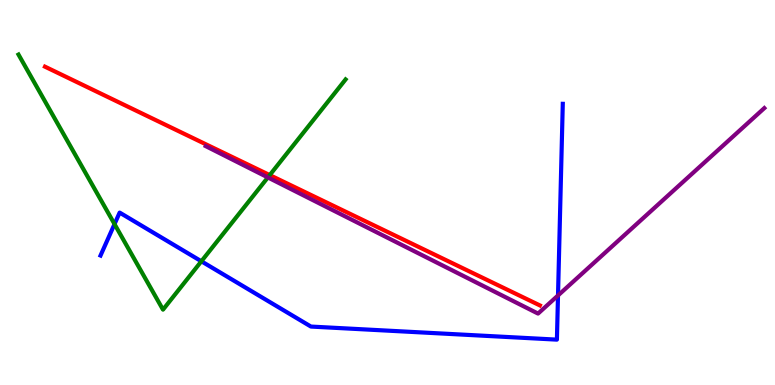[{'lines': ['blue', 'red'], 'intersections': []}, {'lines': ['green', 'red'], 'intersections': [{'x': 3.48, 'y': 5.45}]}, {'lines': ['purple', 'red'], 'intersections': []}, {'lines': ['blue', 'green'], 'intersections': [{'x': 1.48, 'y': 4.18}, {'x': 2.6, 'y': 3.21}]}, {'lines': ['blue', 'purple'], 'intersections': [{'x': 7.2, 'y': 2.33}]}, {'lines': ['green', 'purple'], 'intersections': [{'x': 3.46, 'y': 5.39}]}]